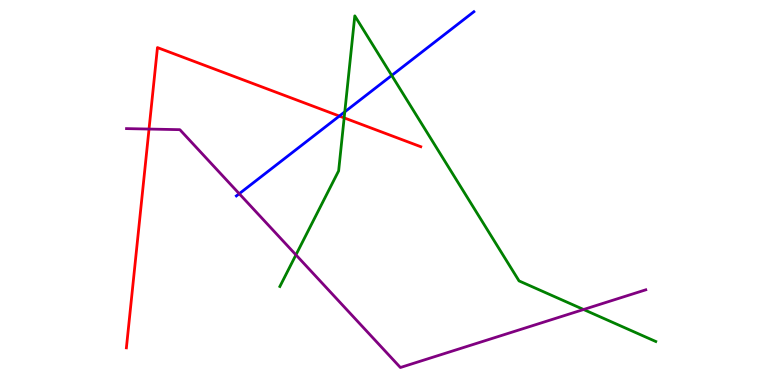[{'lines': ['blue', 'red'], 'intersections': [{'x': 4.38, 'y': 6.99}]}, {'lines': ['green', 'red'], 'intersections': [{'x': 4.44, 'y': 6.94}]}, {'lines': ['purple', 'red'], 'intersections': [{'x': 1.92, 'y': 6.65}]}, {'lines': ['blue', 'green'], 'intersections': [{'x': 4.45, 'y': 7.1}, {'x': 5.05, 'y': 8.04}]}, {'lines': ['blue', 'purple'], 'intersections': [{'x': 3.09, 'y': 4.97}]}, {'lines': ['green', 'purple'], 'intersections': [{'x': 3.82, 'y': 3.38}, {'x': 7.53, 'y': 1.96}]}]